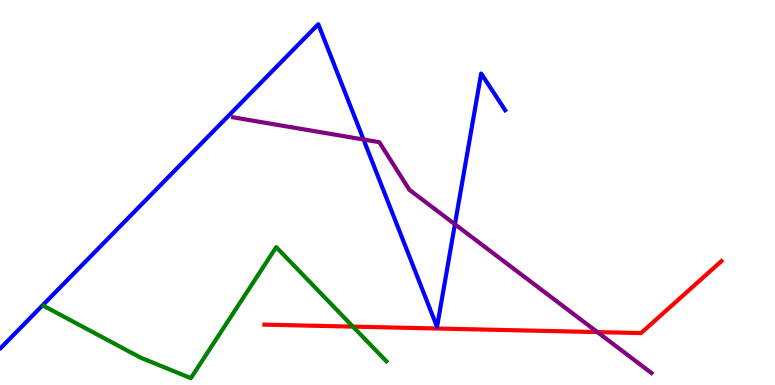[{'lines': ['blue', 'red'], 'intersections': []}, {'lines': ['green', 'red'], 'intersections': [{'x': 4.55, 'y': 1.52}]}, {'lines': ['purple', 'red'], 'intersections': [{'x': 7.71, 'y': 1.37}]}, {'lines': ['blue', 'green'], 'intersections': []}, {'lines': ['blue', 'purple'], 'intersections': [{'x': 4.69, 'y': 6.38}, {'x': 5.87, 'y': 4.17}]}, {'lines': ['green', 'purple'], 'intersections': []}]